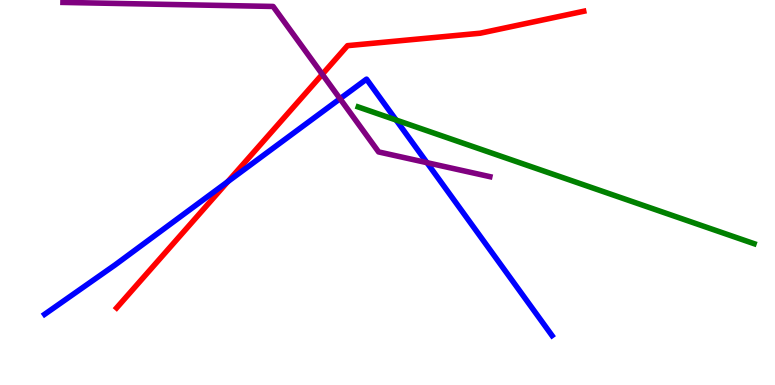[{'lines': ['blue', 'red'], 'intersections': [{'x': 2.94, 'y': 5.28}]}, {'lines': ['green', 'red'], 'intersections': []}, {'lines': ['purple', 'red'], 'intersections': [{'x': 4.16, 'y': 8.07}]}, {'lines': ['blue', 'green'], 'intersections': [{'x': 5.11, 'y': 6.88}]}, {'lines': ['blue', 'purple'], 'intersections': [{'x': 4.39, 'y': 7.44}, {'x': 5.51, 'y': 5.77}]}, {'lines': ['green', 'purple'], 'intersections': []}]